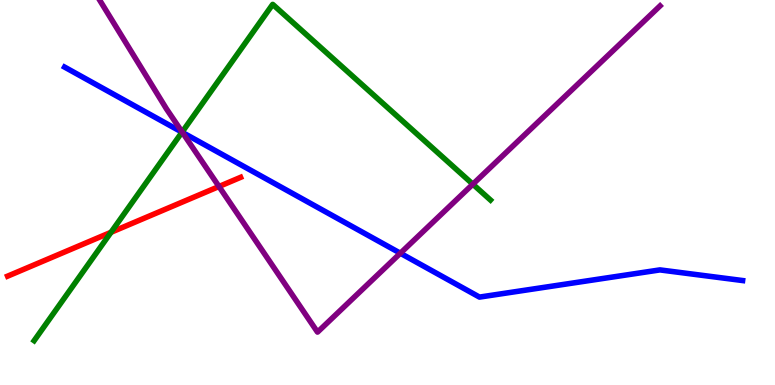[{'lines': ['blue', 'red'], 'intersections': []}, {'lines': ['green', 'red'], 'intersections': [{'x': 1.43, 'y': 3.97}]}, {'lines': ['purple', 'red'], 'intersections': [{'x': 2.83, 'y': 5.16}]}, {'lines': ['blue', 'green'], 'intersections': [{'x': 2.35, 'y': 6.57}]}, {'lines': ['blue', 'purple'], 'intersections': [{'x': 2.35, 'y': 6.56}, {'x': 5.17, 'y': 3.42}]}, {'lines': ['green', 'purple'], 'intersections': [{'x': 2.35, 'y': 6.57}, {'x': 6.1, 'y': 5.22}]}]